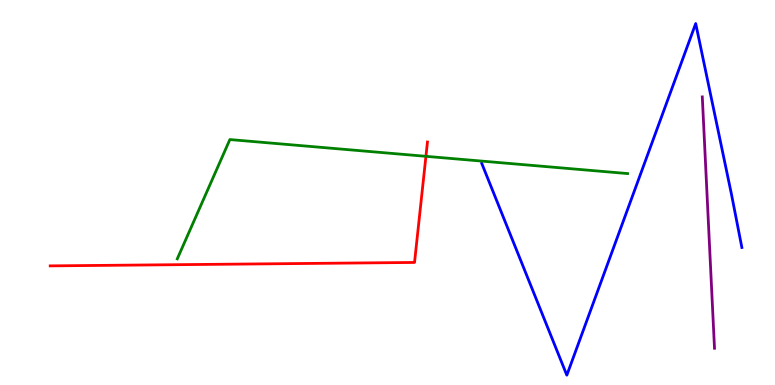[{'lines': ['blue', 'red'], 'intersections': []}, {'lines': ['green', 'red'], 'intersections': [{'x': 5.5, 'y': 5.94}]}, {'lines': ['purple', 'red'], 'intersections': []}, {'lines': ['blue', 'green'], 'intersections': []}, {'lines': ['blue', 'purple'], 'intersections': []}, {'lines': ['green', 'purple'], 'intersections': []}]